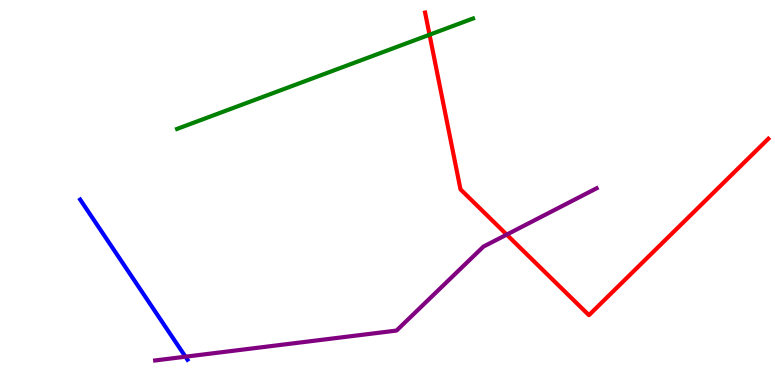[{'lines': ['blue', 'red'], 'intersections': []}, {'lines': ['green', 'red'], 'intersections': [{'x': 5.54, 'y': 9.1}]}, {'lines': ['purple', 'red'], 'intersections': [{'x': 6.54, 'y': 3.91}]}, {'lines': ['blue', 'green'], 'intersections': []}, {'lines': ['blue', 'purple'], 'intersections': [{'x': 2.39, 'y': 0.735}]}, {'lines': ['green', 'purple'], 'intersections': []}]